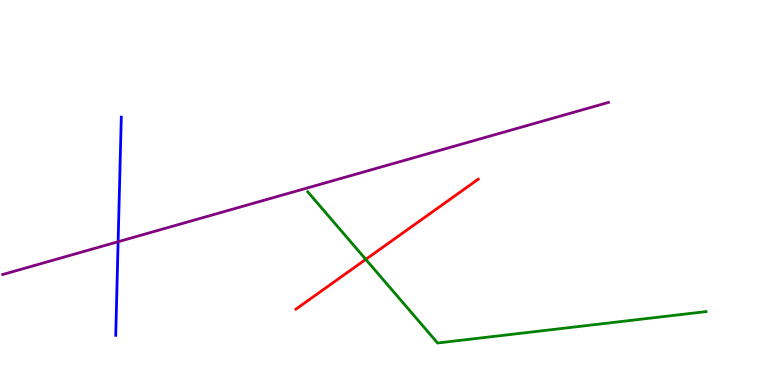[{'lines': ['blue', 'red'], 'intersections': []}, {'lines': ['green', 'red'], 'intersections': [{'x': 4.72, 'y': 3.26}]}, {'lines': ['purple', 'red'], 'intersections': []}, {'lines': ['blue', 'green'], 'intersections': []}, {'lines': ['blue', 'purple'], 'intersections': [{'x': 1.52, 'y': 3.72}]}, {'lines': ['green', 'purple'], 'intersections': []}]